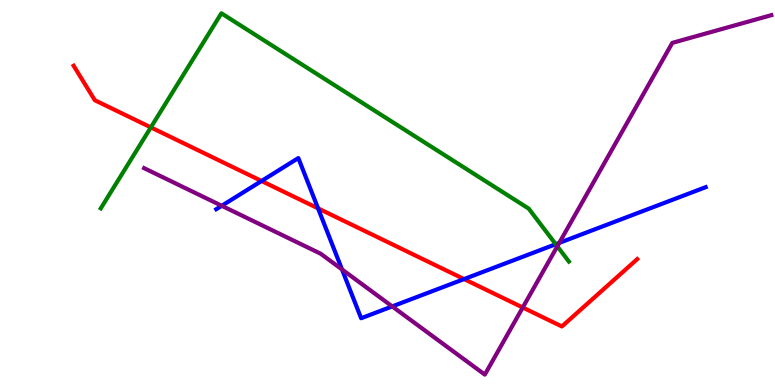[{'lines': ['blue', 'red'], 'intersections': [{'x': 3.37, 'y': 5.3}, {'x': 4.1, 'y': 4.59}, {'x': 5.99, 'y': 2.75}]}, {'lines': ['green', 'red'], 'intersections': [{'x': 1.95, 'y': 6.69}]}, {'lines': ['purple', 'red'], 'intersections': [{'x': 6.75, 'y': 2.01}]}, {'lines': ['blue', 'green'], 'intersections': [{'x': 7.17, 'y': 3.66}]}, {'lines': ['blue', 'purple'], 'intersections': [{'x': 2.86, 'y': 4.66}, {'x': 4.41, 'y': 3.0}, {'x': 5.06, 'y': 2.04}, {'x': 7.22, 'y': 3.69}]}, {'lines': ['green', 'purple'], 'intersections': [{'x': 7.19, 'y': 3.6}]}]